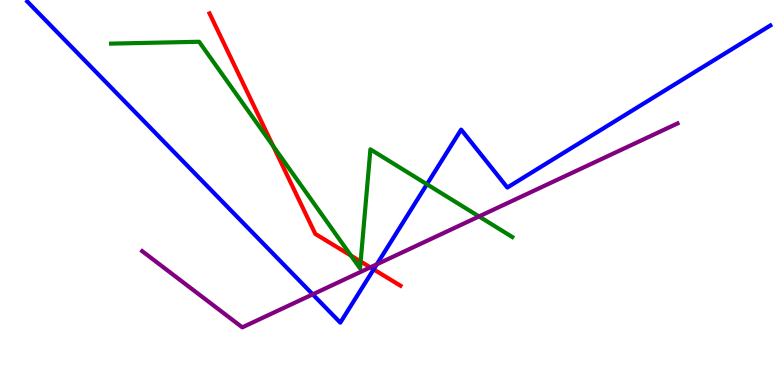[{'lines': ['blue', 'red'], 'intersections': [{'x': 4.82, 'y': 3.0}]}, {'lines': ['green', 'red'], 'intersections': [{'x': 3.52, 'y': 6.21}, {'x': 4.53, 'y': 3.36}, {'x': 4.65, 'y': 3.21}]}, {'lines': ['purple', 'red'], 'intersections': [{'x': 4.78, 'y': 3.06}]}, {'lines': ['blue', 'green'], 'intersections': [{'x': 5.51, 'y': 5.21}]}, {'lines': ['blue', 'purple'], 'intersections': [{'x': 4.04, 'y': 2.35}, {'x': 4.86, 'y': 3.13}]}, {'lines': ['green', 'purple'], 'intersections': [{'x': 6.18, 'y': 4.38}]}]